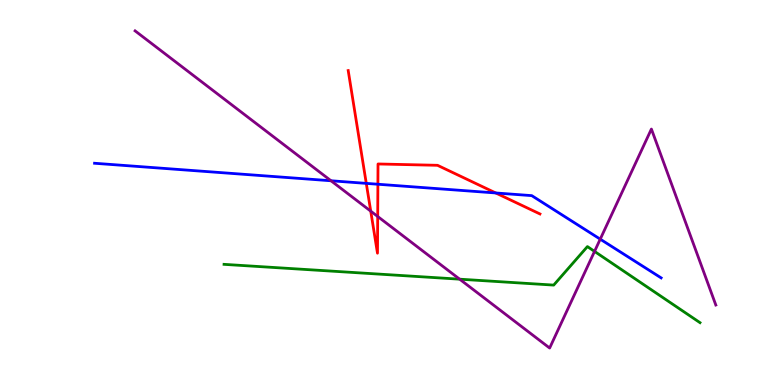[{'lines': ['blue', 'red'], 'intersections': [{'x': 4.73, 'y': 5.24}, {'x': 4.88, 'y': 5.21}, {'x': 6.4, 'y': 4.99}]}, {'lines': ['green', 'red'], 'intersections': []}, {'lines': ['purple', 'red'], 'intersections': [{'x': 4.78, 'y': 4.52}, {'x': 4.87, 'y': 4.38}]}, {'lines': ['blue', 'green'], 'intersections': []}, {'lines': ['blue', 'purple'], 'intersections': [{'x': 4.27, 'y': 5.3}, {'x': 7.74, 'y': 3.79}]}, {'lines': ['green', 'purple'], 'intersections': [{'x': 5.93, 'y': 2.75}, {'x': 7.67, 'y': 3.47}]}]